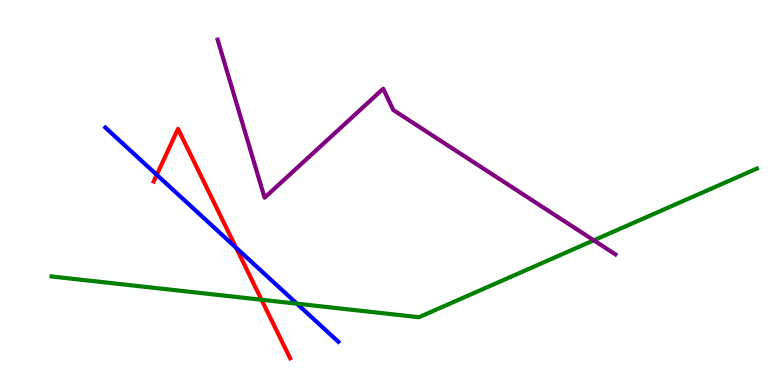[{'lines': ['blue', 'red'], 'intersections': [{'x': 2.02, 'y': 5.46}, {'x': 3.05, 'y': 3.56}]}, {'lines': ['green', 'red'], 'intersections': [{'x': 3.37, 'y': 2.21}]}, {'lines': ['purple', 'red'], 'intersections': []}, {'lines': ['blue', 'green'], 'intersections': [{'x': 3.83, 'y': 2.11}]}, {'lines': ['blue', 'purple'], 'intersections': []}, {'lines': ['green', 'purple'], 'intersections': [{'x': 7.66, 'y': 3.76}]}]